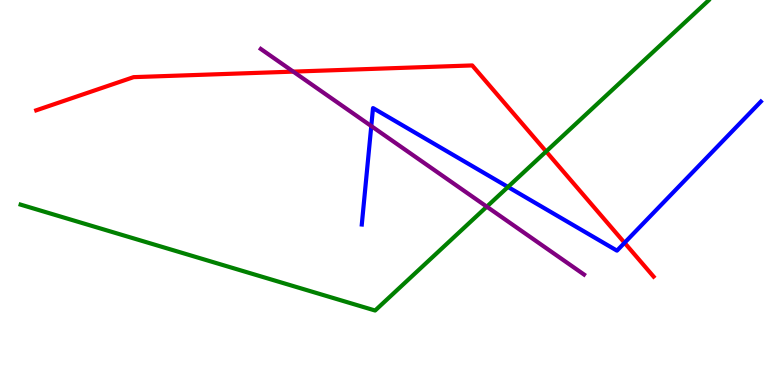[{'lines': ['blue', 'red'], 'intersections': [{'x': 8.06, 'y': 3.69}]}, {'lines': ['green', 'red'], 'intersections': [{'x': 7.05, 'y': 6.07}]}, {'lines': ['purple', 'red'], 'intersections': [{'x': 3.78, 'y': 8.14}]}, {'lines': ['blue', 'green'], 'intersections': [{'x': 6.55, 'y': 5.14}]}, {'lines': ['blue', 'purple'], 'intersections': [{'x': 4.79, 'y': 6.73}]}, {'lines': ['green', 'purple'], 'intersections': [{'x': 6.28, 'y': 4.63}]}]